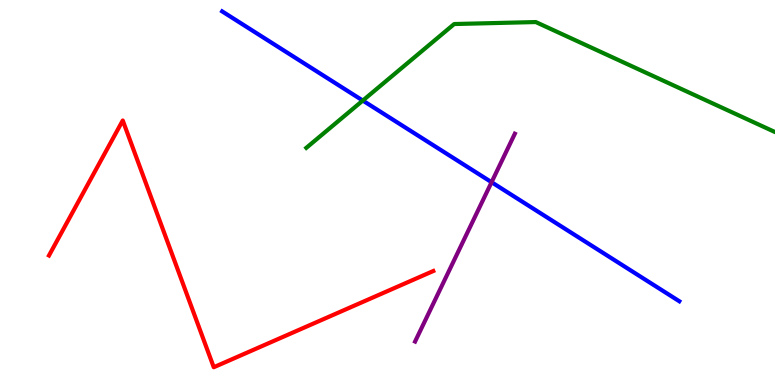[{'lines': ['blue', 'red'], 'intersections': []}, {'lines': ['green', 'red'], 'intersections': []}, {'lines': ['purple', 'red'], 'intersections': []}, {'lines': ['blue', 'green'], 'intersections': [{'x': 4.68, 'y': 7.39}]}, {'lines': ['blue', 'purple'], 'intersections': [{'x': 6.34, 'y': 5.27}]}, {'lines': ['green', 'purple'], 'intersections': []}]